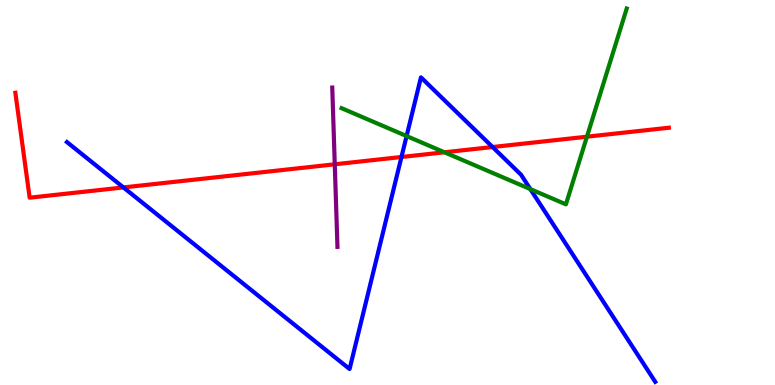[{'lines': ['blue', 'red'], 'intersections': [{'x': 1.59, 'y': 5.13}, {'x': 5.18, 'y': 5.92}, {'x': 6.36, 'y': 6.18}]}, {'lines': ['green', 'red'], 'intersections': [{'x': 5.74, 'y': 6.04}, {'x': 7.57, 'y': 6.45}]}, {'lines': ['purple', 'red'], 'intersections': [{'x': 4.32, 'y': 5.73}]}, {'lines': ['blue', 'green'], 'intersections': [{'x': 5.25, 'y': 6.47}, {'x': 6.84, 'y': 5.09}]}, {'lines': ['blue', 'purple'], 'intersections': []}, {'lines': ['green', 'purple'], 'intersections': []}]